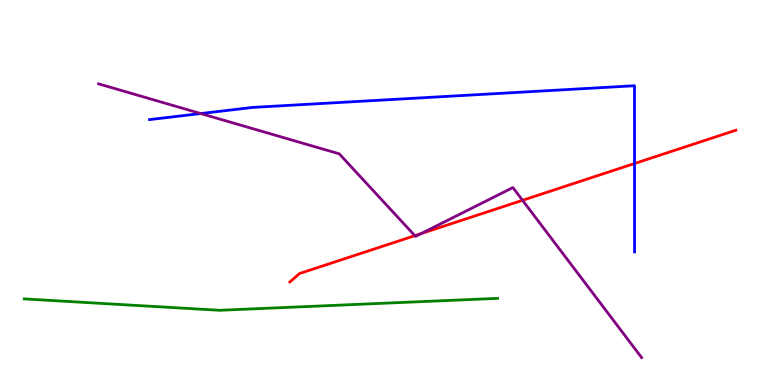[{'lines': ['blue', 'red'], 'intersections': [{'x': 8.19, 'y': 5.75}]}, {'lines': ['green', 'red'], 'intersections': []}, {'lines': ['purple', 'red'], 'intersections': [{'x': 5.35, 'y': 3.88}, {'x': 5.43, 'y': 3.93}, {'x': 6.74, 'y': 4.8}]}, {'lines': ['blue', 'green'], 'intersections': []}, {'lines': ['blue', 'purple'], 'intersections': [{'x': 2.59, 'y': 7.05}]}, {'lines': ['green', 'purple'], 'intersections': []}]